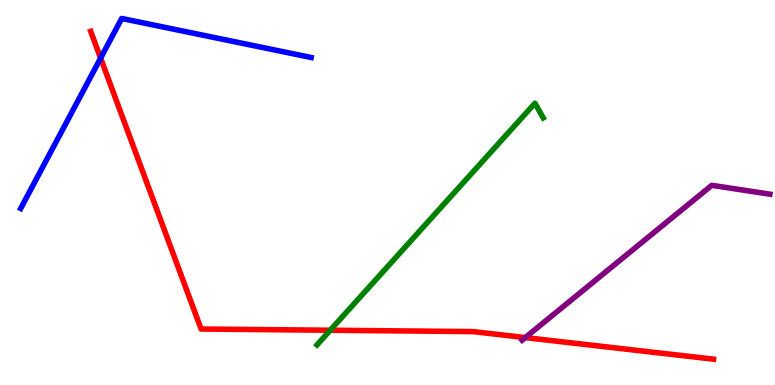[{'lines': ['blue', 'red'], 'intersections': [{'x': 1.3, 'y': 8.49}]}, {'lines': ['green', 'red'], 'intersections': [{'x': 4.26, 'y': 1.42}]}, {'lines': ['purple', 'red'], 'intersections': [{'x': 6.78, 'y': 1.23}]}, {'lines': ['blue', 'green'], 'intersections': []}, {'lines': ['blue', 'purple'], 'intersections': []}, {'lines': ['green', 'purple'], 'intersections': []}]